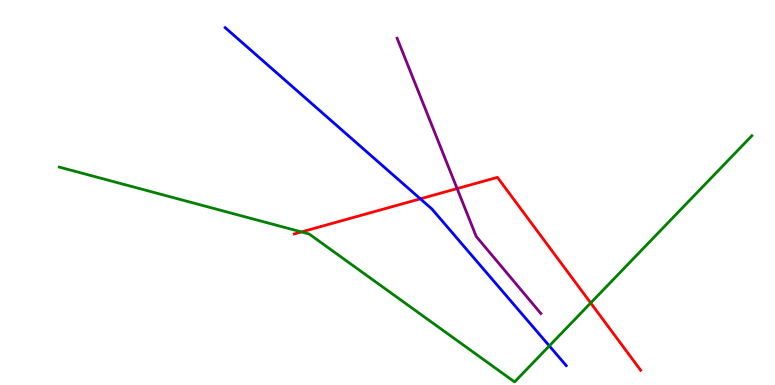[{'lines': ['blue', 'red'], 'intersections': [{'x': 5.42, 'y': 4.84}]}, {'lines': ['green', 'red'], 'intersections': [{'x': 3.89, 'y': 3.98}, {'x': 7.62, 'y': 2.13}]}, {'lines': ['purple', 'red'], 'intersections': [{'x': 5.9, 'y': 5.1}]}, {'lines': ['blue', 'green'], 'intersections': [{'x': 7.09, 'y': 1.02}]}, {'lines': ['blue', 'purple'], 'intersections': []}, {'lines': ['green', 'purple'], 'intersections': []}]